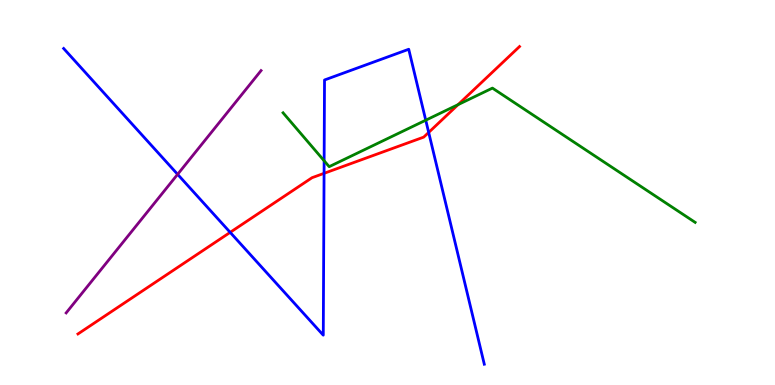[{'lines': ['blue', 'red'], 'intersections': [{'x': 2.97, 'y': 3.96}, {'x': 4.18, 'y': 5.5}, {'x': 5.53, 'y': 6.56}]}, {'lines': ['green', 'red'], 'intersections': [{'x': 5.91, 'y': 7.28}]}, {'lines': ['purple', 'red'], 'intersections': []}, {'lines': ['blue', 'green'], 'intersections': [{'x': 4.18, 'y': 5.82}, {'x': 5.49, 'y': 6.88}]}, {'lines': ['blue', 'purple'], 'intersections': [{'x': 2.29, 'y': 5.47}]}, {'lines': ['green', 'purple'], 'intersections': []}]